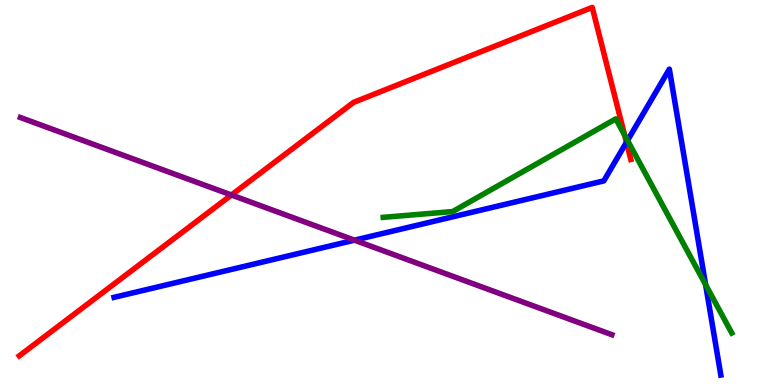[{'lines': ['blue', 'red'], 'intersections': [{'x': 8.08, 'y': 6.3}]}, {'lines': ['green', 'red'], 'intersections': [{'x': 8.06, 'y': 6.49}]}, {'lines': ['purple', 'red'], 'intersections': [{'x': 2.99, 'y': 4.94}]}, {'lines': ['blue', 'green'], 'intersections': [{'x': 8.1, 'y': 6.35}, {'x': 9.1, 'y': 2.61}]}, {'lines': ['blue', 'purple'], 'intersections': [{'x': 4.57, 'y': 3.76}]}, {'lines': ['green', 'purple'], 'intersections': []}]